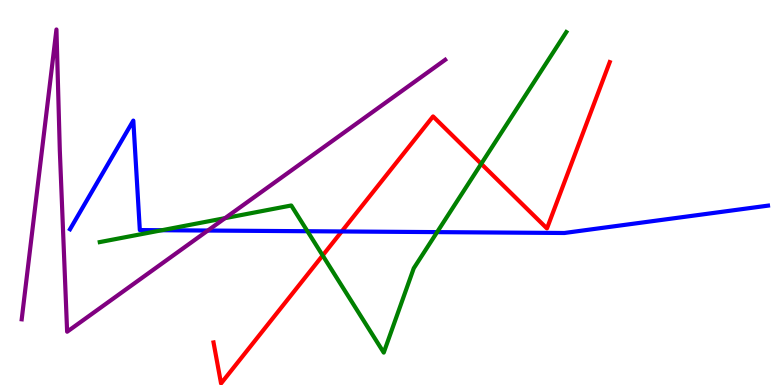[{'lines': ['blue', 'red'], 'intersections': [{'x': 4.41, 'y': 3.99}]}, {'lines': ['green', 'red'], 'intersections': [{'x': 4.16, 'y': 3.37}, {'x': 6.21, 'y': 5.75}]}, {'lines': ['purple', 'red'], 'intersections': []}, {'lines': ['blue', 'green'], 'intersections': [{'x': 2.09, 'y': 4.02}, {'x': 3.97, 'y': 3.99}, {'x': 5.64, 'y': 3.97}]}, {'lines': ['blue', 'purple'], 'intersections': [{'x': 2.68, 'y': 4.01}]}, {'lines': ['green', 'purple'], 'intersections': [{'x': 2.9, 'y': 4.33}]}]